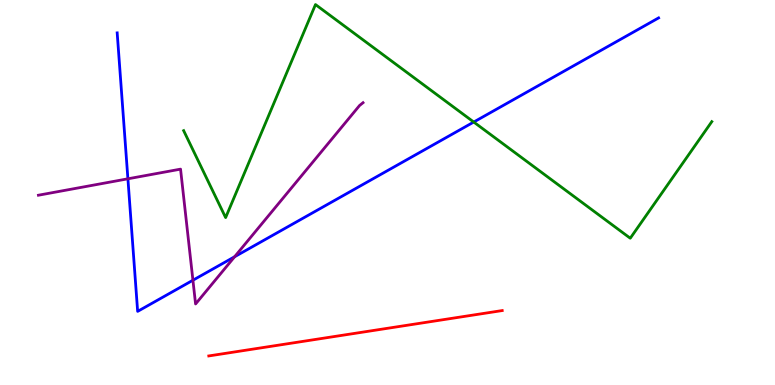[{'lines': ['blue', 'red'], 'intersections': []}, {'lines': ['green', 'red'], 'intersections': []}, {'lines': ['purple', 'red'], 'intersections': []}, {'lines': ['blue', 'green'], 'intersections': [{'x': 6.11, 'y': 6.83}]}, {'lines': ['blue', 'purple'], 'intersections': [{'x': 1.65, 'y': 5.36}, {'x': 2.49, 'y': 2.72}, {'x': 3.03, 'y': 3.33}]}, {'lines': ['green', 'purple'], 'intersections': []}]